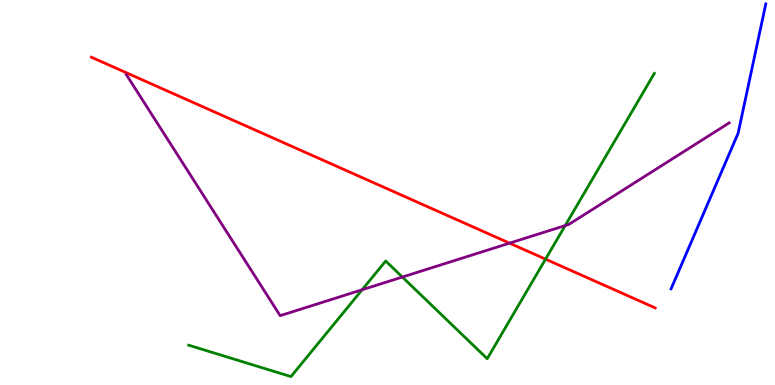[{'lines': ['blue', 'red'], 'intersections': []}, {'lines': ['green', 'red'], 'intersections': [{'x': 7.04, 'y': 3.27}]}, {'lines': ['purple', 'red'], 'intersections': [{'x': 6.58, 'y': 3.68}]}, {'lines': ['blue', 'green'], 'intersections': []}, {'lines': ['blue', 'purple'], 'intersections': []}, {'lines': ['green', 'purple'], 'intersections': [{'x': 4.67, 'y': 2.47}, {'x': 5.19, 'y': 2.8}, {'x': 7.29, 'y': 4.14}]}]